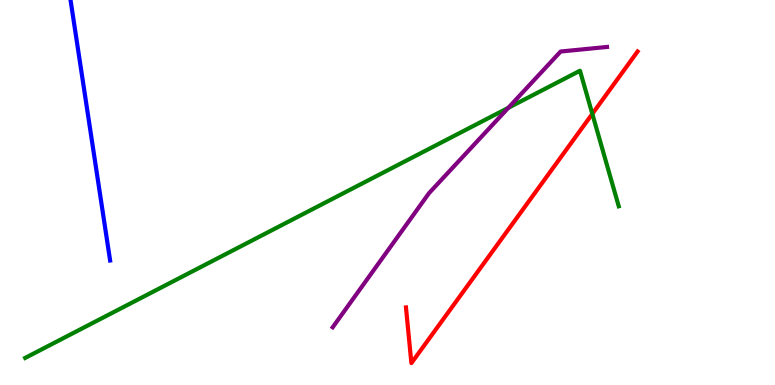[{'lines': ['blue', 'red'], 'intersections': []}, {'lines': ['green', 'red'], 'intersections': [{'x': 7.64, 'y': 7.04}]}, {'lines': ['purple', 'red'], 'intersections': []}, {'lines': ['blue', 'green'], 'intersections': []}, {'lines': ['blue', 'purple'], 'intersections': []}, {'lines': ['green', 'purple'], 'intersections': [{'x': 6.56, 'y': 7.2}]}]